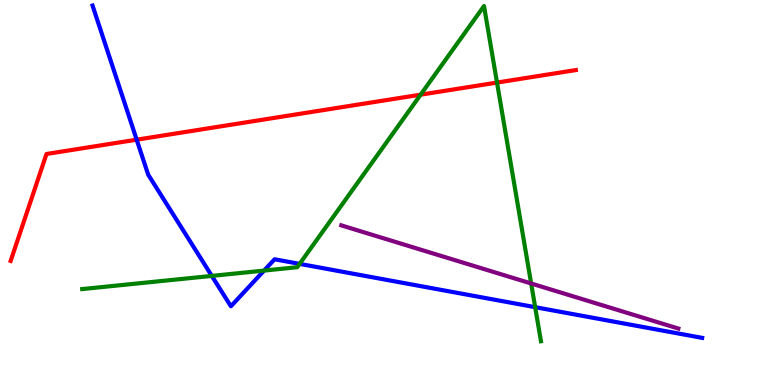[{'lines': ['blue', 'red'], 'intersections': [{'x': 1.76, 'y': 6.37}]}, {'lines': ['green', 'red'], 'intersections': [{'x': 5.43, 'y': 7.54}, {'x': 6.41, 'y': 7.86}]}, {'lines': ['purple', 'red'], 'intersections': []}, {'lines': ['blue', 'green'], 'intersections': [{'x': 2.73, 'y': 2.83}, {'x': 3.41, 'y': 2.97}, {'x': 3.87, 'y': 3.15}, {'x': 6.91, 'y': 2.02}]}, {'lines': ['blue', 'purple'], 'intersections': []}, {'lines': ['green', 'purple'], 'intersections': [{'x': 6.85, 'y': 2.64}]}]